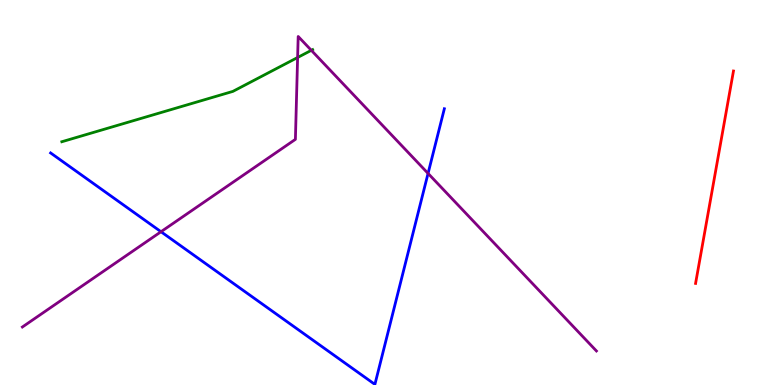[{'lines': ['blue', 'red'], 'intersections': []}, {'lines': ['green', 'red'], 'intersections': []}, {'lines': ['purple', 'red'], 'intersections': []}, {'lines': ['blue', 'green'], 'intersections': []}, {'lines': ['blue', 'purple'], 'intersections': [{'x': 2.08, 'y': 3.98}, {'x': 5.52, 'y': 5.5}]}, {'lines': ['green', 'purple'], 'intersections': [{'x': 3.84, 'y': 8.51}, {'x': 4.02, 'y': 8.69}]}]